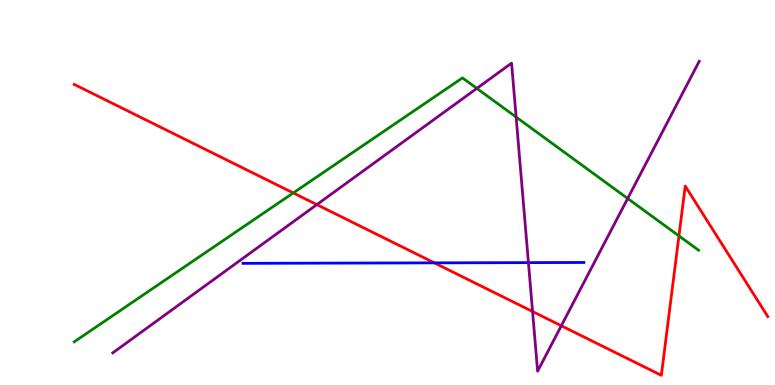[{'lines': ['blue', 'red'], 'intersections': [{'x': 5.6, 'y': 3.17}]}, {'lines': ['green', 'red'], 'intersections': [{'x': 3.78, 'y': 4.99}, {'x': 8.76, 'y': 3.87}]}, {'lines': ['purple', 'red'], 'intersections': [{'x': 4.09, 'y': 4.69}, {'x': 6.87, 'y': 1.91}, {'x': 7.24, 'y': 1.54}]}, {'lines': ['blue', 'green'], 'intersections': []}, {'lines': ['blue', 'purple'], 'intersections': [{'x': 6.82, 'y': 3.18}]}, {'lines': ['green', 'purple'], 'intersections': [{'x': 6.15, 'y': 7.7}, {'x': 6.66, 'y': 6.96}, {'x': 8.1, 'y': 4.84}]}]